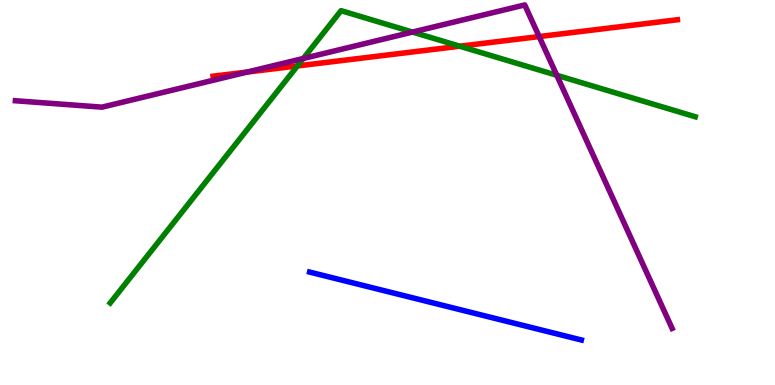[{'lines': ['blue', 'red'], 'intersections': []}, {'lines': ['green', 'red'], 'intersections': [{'x': 3.84, 'y': 8.29}, {'x': 5.93, 'y': 8.8}]}, {'lines': ['purple', 'red'], 'intersections': [{'x': 3.19, 'y': 8.13}, {'x': 6.96, 'y': 9.05}]}, {'lines': ['blue', 'green'], 'intersections': []}, {'lines': ['blue', 'purple'], 'intersections': []}, {'lines': ['green', 'purple'], 'intersections': [{'x': 3.91, 'y': 8.48}, {'x': 5.32, 'y': 9.17}, {'x': 7.18, 'y': 8.04}]}]